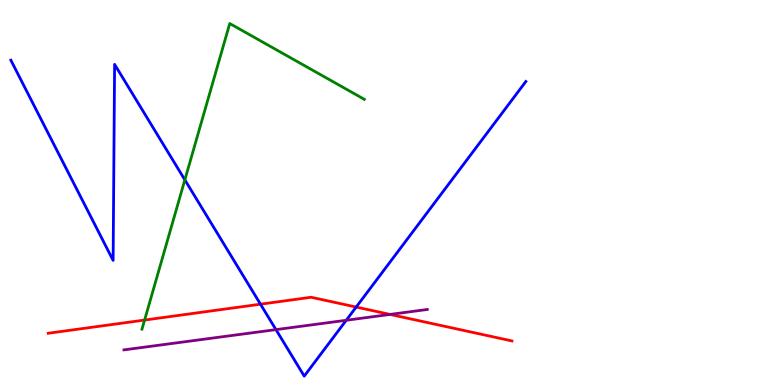[{'lines': ['blue', 'red'], 'intersections': [{'x': 3.36, 'y': 2.1}, {'x': 4.6, 'y': 2.02}]}, {'lines': ['green', 'red'], 'intersections': [{'x': 1.87, 'y': 1.69}]}, {'lines': ['purple', 'red'], 'intersections': [{'x': 5.03, 'y': 1.83}]}, {'lines': ['blue', 'green'], 'intersections': [{'x': 2.39, 'y': 5.33}]}, {'lines': ['blue', 'purple'], 'intersections': [{'x': 3.56, 'y': 1.44}, {'x': 4.47, 'y': 1.68}]}, {'lines': ['green', 'purple'], 'intersections': []}]